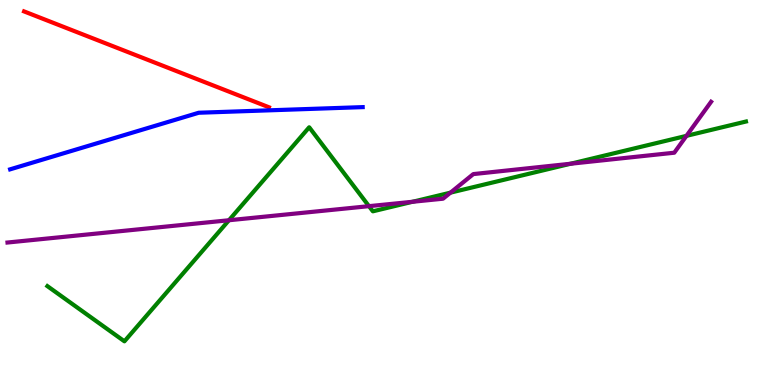[{'lines': ['blue', 'red'], 'intersections': []}, {'lines': ['green', 'red'], 'intersections': []}, {'lines': ['purple', 'red'], 'intersections': []}, {'lines': ['blue', 'green'], 'intersections': []}, {'lines': ['blue', 'purple'], 'intersections': []}, {'lines': ['green', 'purple'], 'intersections': [{'x': 2.95, 'y': 4.28}, {'x': 4.76, 'y': 4.65}, {'x': 5.32, 'y': 4.76}, {'x': 5.81, 'y': 5.0}, {'x': 7.36, 'y': 5.75}, {'x': 8.86, 'y': 6.47}]}]